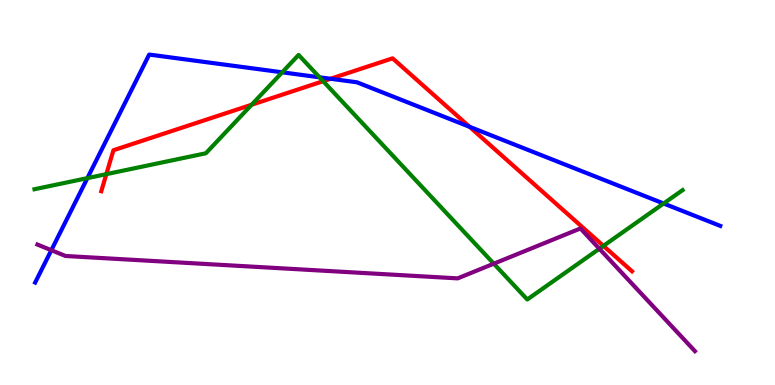[{'lines': ['blue', 'red'], 'intersections': [{'x': 4.26, 'y': 7.95}, {'x': 6.06, 'y': 6.71}]}, {'lines': ['green', 'red'], 'intersections': [{'x': 1.37, 'y': 5.48}, {'x': 3.25, 'y': 7.28}, {'x': 4.17, 'y': 7.89}, {'x': 7.79, 'y': 3.61}]}, {'lines': ['purple', 'red'], 'intersections': []}, {'lines': ['blue', 'green'], 'intersections': [{'x': 1.13, 'y': 5.37}, {'x': 3.64, 'y': 8.12}, {'x': 4.12, 'y': 7.99}, {'x': 8.56, 'y': 4.71}]}, {'lines': ['blue', 'purple'], 'intersections': [{'x': 0.662, 'y': 3.5}]}, {'lines': ['green', 'purple'], 'intersections': [{'x': 6.37, 'y': 3.15}, {'x': 7.73, 'y': 3.54}]}]